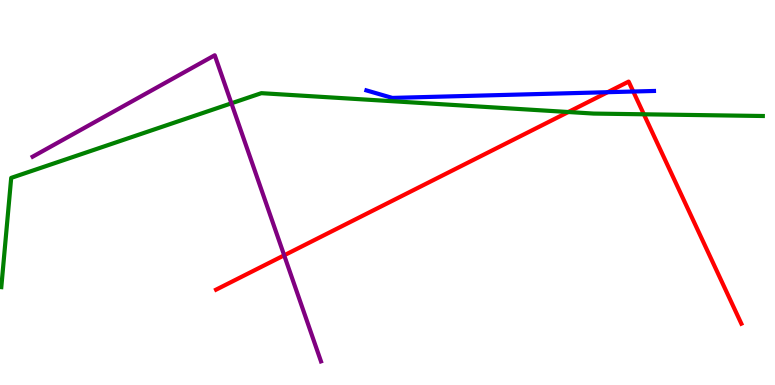[{'lines': ['blue', 'red'], 'intersections': [{'x': 7.84, 'y': 7.61}, {'x': 8.17, 'y': 7.62}]}, {'lines': ['green', 'red'], 'intersections': [{'x': 7.33, 'y': 7.09}, {'x': 8.31, 'y': 7.03}]}, {'lines': ['purple', 'red'], 'intersections': [{'x': 3.67, 'y': 3.37}]}, {'lines': ['blue', 'green'], 'intersections': []}, {'lines': ['blue', 'purple'], 'intersections': []}, {'lines': ['green', 'purple'], 'intersections': [{'x': 2.99, 'y': 7.32}]}]